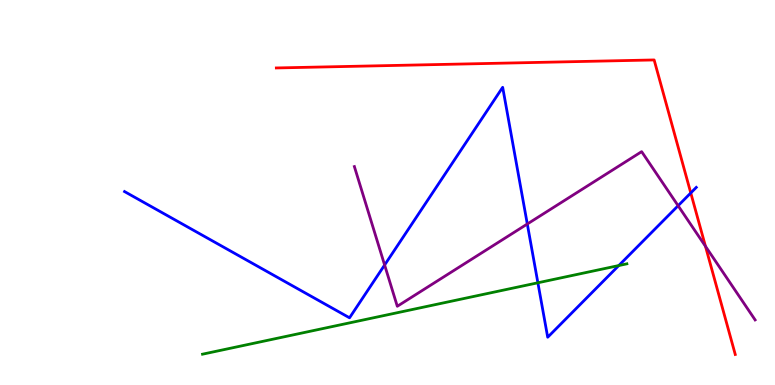[{'lines': ['blue', 'red'], 'intersections': [{'x': 8.91, 'y': 4.99}]}, {'lines': ['green', 'red'], 'intersections': []}, {'lines': ['purple', 'red'], 'intersections': [{'x': 9.1, 'y': 3.6}]}, {'lines': ['blue', 'green'], 'intersections': [{'x': 6.94, 'y': 2.66}, {'x': 7.98, 'y': 3.1}]}, {'lines': ['blue', 'purple'], 'intersections': [{'x': 4.96, 'y': 3.12}, {'x': 6.8, 'y': 4.18}, {'x': 8.75, 'y': 4.66}]}, {'lines': ['green', 'purple'], 'intersections': []}]